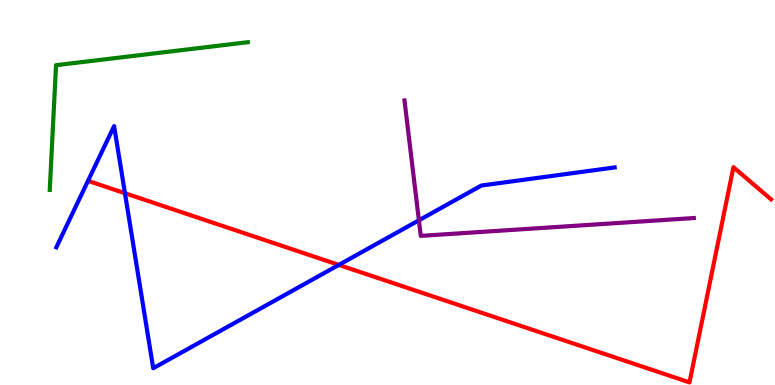[{'lines': ['blue', 'red'], 'intersections': [{'x': 1.61, 'y': 4.98}, {'x': 4.37, 'y': 3.12}]}, {'lines': ['green', 'red'], 'intersections': []}, {'lines': ['purple', 'red'], 'intersections': []}, {'lines': ['blue', 'green'], 'intersections': []}, {'lines': ['blue', 'purple'], 'intersections': [{'x': 5.41, 'y': 4.28}]}, {'lines': ['green', 'purple'], 'intersections': []}]